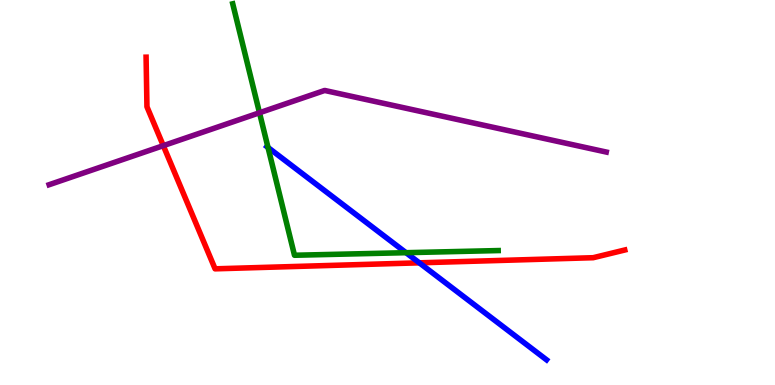[{'lines': ['blue', 'red'], 'intersections': [{'x': 5.41, 'y': 3.17}]}, {'lines': ['green', 'red'], 'intersections': []}, {'lines': ['purple', 'red'], 'intersections': [{'x': 2.11, 'y': 6.22}]}, {'lines': ['blue', 'green'], 'intersections': [{'x': 3.46, 'y': 6.17}, {'x': 5.24, 'y': 3.44}]}, {'lines': ['blue', 'purple'], 'intersections': []}, {'lines': ['green', 'purple'], 'intersections': [{'x': 3.35, 'y': 7.07}]}]